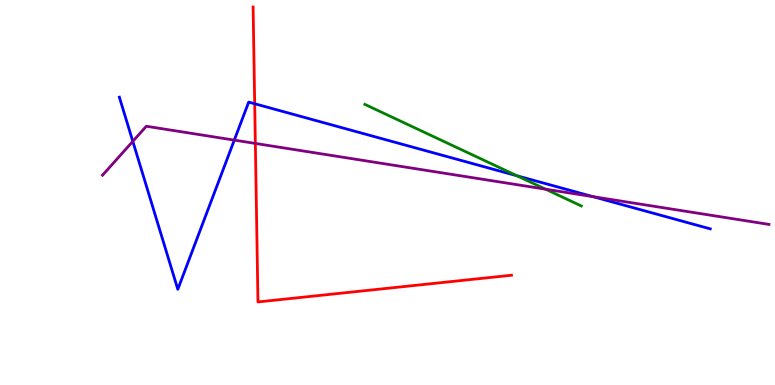[{'lines': ['blue', 'red'], 'intersections': [{'x': 3.29, 'y': 7.31}]}, {'lines': ['green', 'red'], 'intersections': []}, {'lines': ['purple', 'red'], 'intersections': [{'x': 3.29, 'y': 6.27}]}, {'lines': ['blue', 'green'], 'intersections': [{'x': 6.67, 'y': 5.43}]}, {'lines': ['blue', 'purple'], 'intersections': [{'x': 1.71, 'y': 6.33}, {'x': 3.02, 'y': 6.36}, {'x': 7.65, 'y': 4.89}]}, {'lines': ['green', 'purple'], 'intersections': [{'x': 7.04, 'y': 5.09}]}]